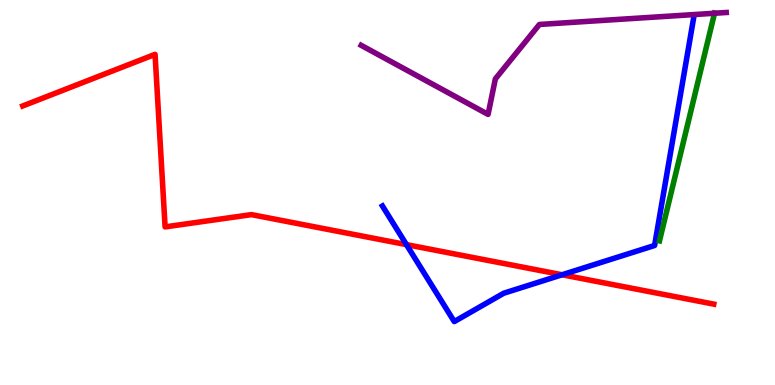[{'lines': ['blue', 'red'], 'intersections': [{'x': 5.24, 'y': 3.65}, {'x': 7.25, 'y': 2.86}]}, {'lines': ['green', 'red'], 'intersections': []}, {'lines': ['purple', 'red'], 'intersections': []}, {'lines': ['blue', 'green'], 'intersections': []}, {'lines': ['blue', 'purple'], 'intersections': []}, {'lines': ['green', 'purple'], 'intersections': [{'x': 9.22, 'y': 9.66}]}]